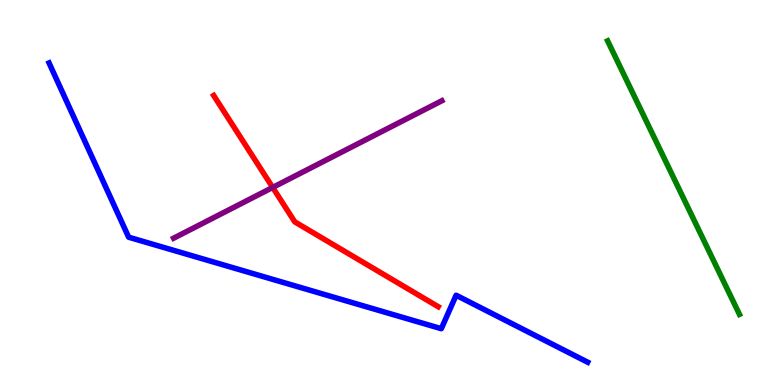[{'lines': ['blue', 'red'], 'intersections': []}, {'lines': ['green', 'red'], 'intersections': []}, {'lines': ['purple', 'red'], 'intersections': [{'x': 3.52, 'y': 5.13}]}, {'lines': ['blue', 'green'], 'intersections': []}, {'lines': ['blue', 'purple'], 'intersections': []}, {'lines': ['green', 'purple'], 'intersections': []}]